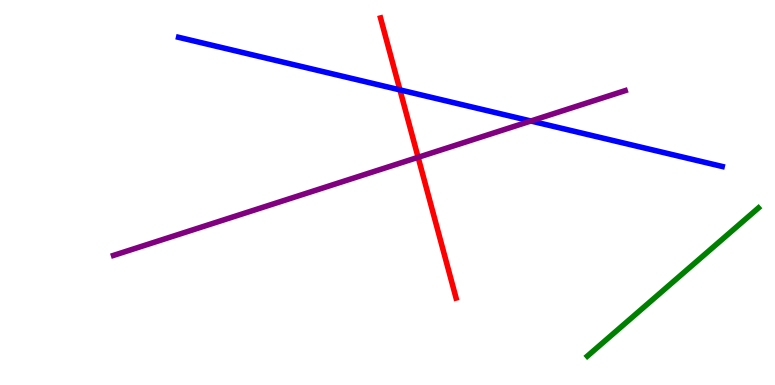[{'lines': ['blue', 'red'], 'intersections': [{'x': 5.16, 'y': 7.67}]}, {'lines': ['green', 'red'], 'intersections': []}, {'lines': ['purple', 'red'], 'intersections': [{'x': 5.4, 'y': 5.91}]}, {'lines': ['blue', 'green'], 'intersections': []}, {'lines': ['blue', 'purple'], 'intersections': [{'x': 6.85, 'y': 6.86}]}, {'lines': ['green', 'purple'], 'intersections': []}]